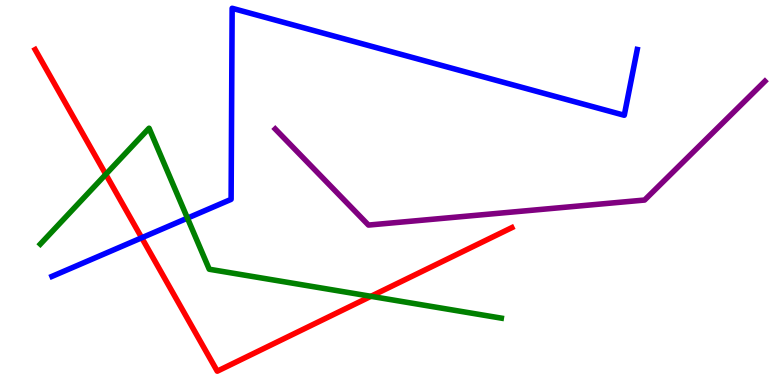[{'lines': ['blue', 'red'], 'intersections': [{'x': 1.83, 'y': 3.82}]}, {'lines': ['green', 'red'], 'intersections': [{'x': 1.37, 'y': 5.47}, {'x': 4.79, 'y': 2.3}]}, {'lines': ['purple', 'red'], 'intersections': []}, {'lines': ['blue', 'green'], 'intersections': [{'x': 2.42, 'y': 4.33}]}, {'lines': ['blue', 'purple'], 'intersections': []}, {'lines': ['green', 'purple'], 'intersections': []}]